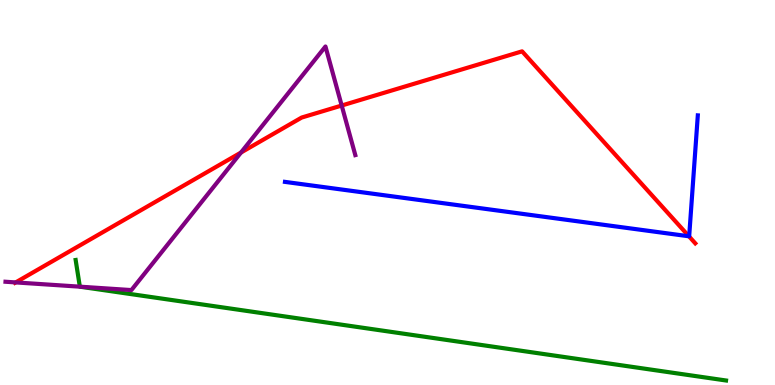[{'lines': ['blue', 'red'], 'intersections': [{'x': 8.89, 'y': 3.86}]}, {'lines': ['green', 'red'], 'intersections': []}, {'lines': ['purple', 'red'], 'intersections': [{'x': 0.202, 'y': 2.66}, {'x': 3.11, 'y': 6.04}, {'x': 4.41, 'y': 7.26}]}, {'lines': ['blue', 'green'], 'intersections': []}, {'lines': ['blue', 'purple'], 'intersections': []}, {'lines': ['green', 'purple'], 'intersections': [{'x': 1.03, 'y': 2.55}]}]